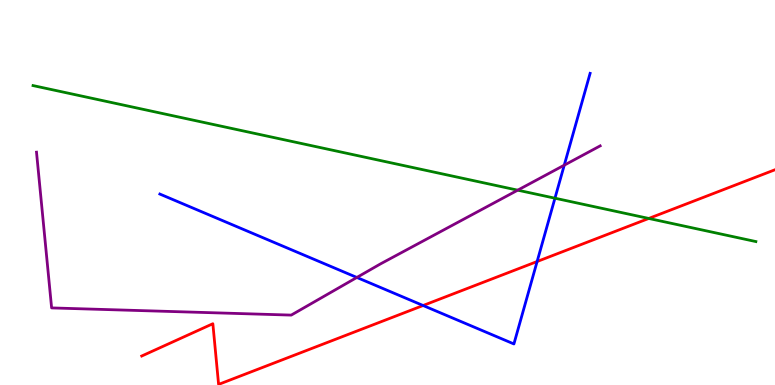[{'lines': ['blue', 'red'], 'intersections': [{'x': 5.46, 'y': 2.06}, {'x': 6.93, 'y': 3.21}]}, {'lines': ['green', 'red'], 'intersections': [{'x': 8.37, 'y': 4.33}]}, {'lines': ['purple', 'red'], 'intersections': []}, {'lines': ['blue', 'green'], 'intersections': [{'x': 7.16, 'y': 4.85}]}, {'lines': ['blue', 'purple'], 'intersections': [{'x': 4.6, 'y': 2.79}, {'x': 7.28, 'y': 5.71}]}, {'lines': ['green', 'purple'], 'intersections': [{'x': 6.68, 'y': 5.06}]}]